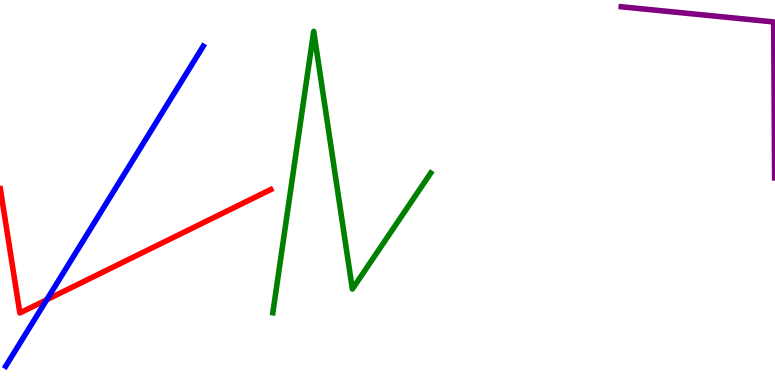[{'lines': ['blue', 'red'], 'intersections': [{'x': 0.603, 'y': 2.21}]}, {'lines': ['green', 'red'], 'intersections': []}, {'lines': ['purple', 'red'], 'intersections': []}, {'lines': ['blue', 'green'], 'intersections': []}, {'lines': ['blue', 'purple'], 'intersections': []}, {'lines': ['green', 'purple'], 'intersections': []}]